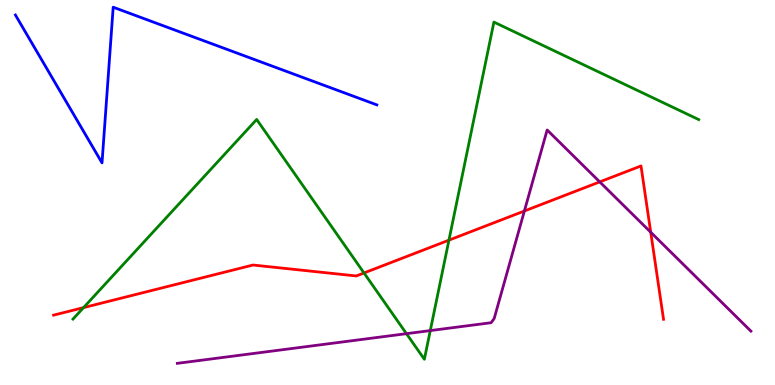[{'lines': ['blue', 'red'], 'intersections': []}, {'lines': ['green', 'red'], 'intersections': [{'x': 1.08, 'y': 2.01}, {'x': 4.7, 'y': 2.91}, {'x': 5.79, 'y': 3.76}]}, {'lines': ['purple', 'red'], 'intersections': [{'x': 6.77, 'y': 4.52}, {'x': 7.74, 'y': 5.28}, {'x': 8.4, 'y': 3.97}]}, {'lines': ['blue', 'green'], 'intersections': []}, {'lines': ['blue', 'purple'], 'intersections': []}, {'lines': ['green', 'purple'], 'intersections': [{'x': 5.24, 'y': 1.33}, {'x': 5.55, 'y': 1.41}]}]